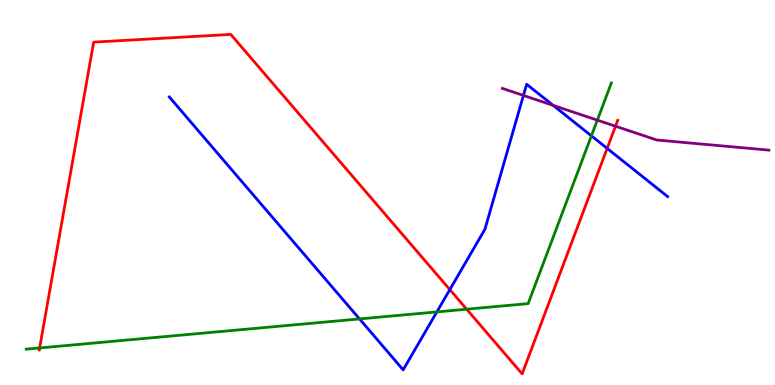[{'lines': ['blue', 'red'], 'intersections': [{'x': 5.8, 'y': 2.48}, {'x': 7.83, 'y': 6.15}]}, {'lines': ['green', 'red'], 'intersections': [{'x': 0.511, 'y': 0.962}, {'x': 6.02, 'y': 1.97}]}, {'lines': ['purple', 'red'], 'intersections': [{'x': 7.94, 'y': 6.72}]}, {'lines': ['blue', 'green'], 'intersections': [{'x': 4.64, 'y': 1.72}, {'x': 5.64, 'y': 1.9}, {'x': 7.63, 'y': 6.47}]}, {'lines': ['blue', 'purple'], 'intersections': [{'x': 6.75, 'y': 7.52}, {'x': 7.14, 'y': 7.26}]}, {'lines': ['green', 'purple'], 'intersections': [{'x': 7.71, 'y': 6.88}]}]